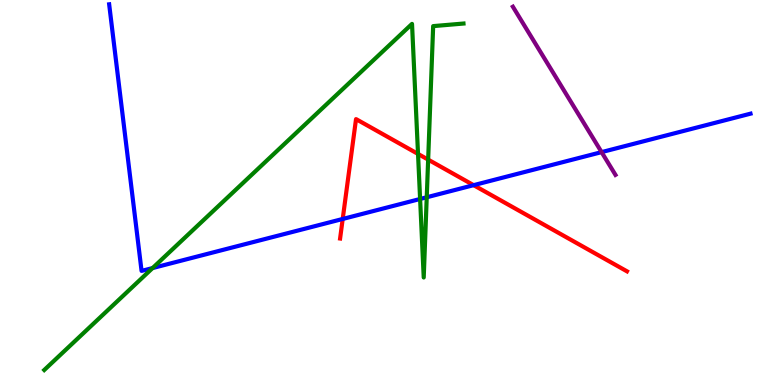[{'lines': ['blue', 'red'], 'intersections': [{'x': 4.42, 'y': 4.31}, {'x': 6.11, 'y': 5.19}]}, {'lines': ['green', 'red'], 'intersections': [{'x': 5.39, 'y': 6.0}, {'x': 5.52, 'y': 5.85}]}, {'lines': ['purple', 'red'], 'intersections': []}, {'lines': ['blue', 'green'], 'intersections': [{'x': 1.97, 'y': 3.04}, {'x': 5.42, 'y': 4.83}, {'x': 5.51, 'y': 4.88}]}, {'lines': ['blue', 'purple'], 'intersections': [{'x': 7.76, 'y': 6.05}]}, {'lines': ['green', 'purple'], 'intersections': []}]